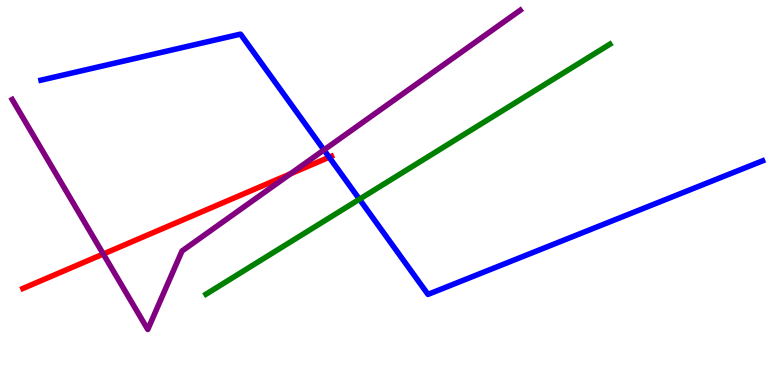[{'lines': ['blue', 'red'], 'intersections': [{'x': 4.25, 'y': 5.92}]}, {'lines': ['green', 'red'], 'intersections': []}, {'lines': ['purple', 'red'], 'intersections': [{'x': 1.33, 'y': 3.4}, {'x': 3.75, 'y': 5.48}]}, {'lines': ['blue', 'green'], 'intersections': [{'x': 4.64, 'y': 4.83}]}, {'lines': ['blue', 'purple'], 'intersections': [{'x': 4.18, 'y': 6.1}]}, {'lines': ['green', 'purple'], 'intersections': []}]